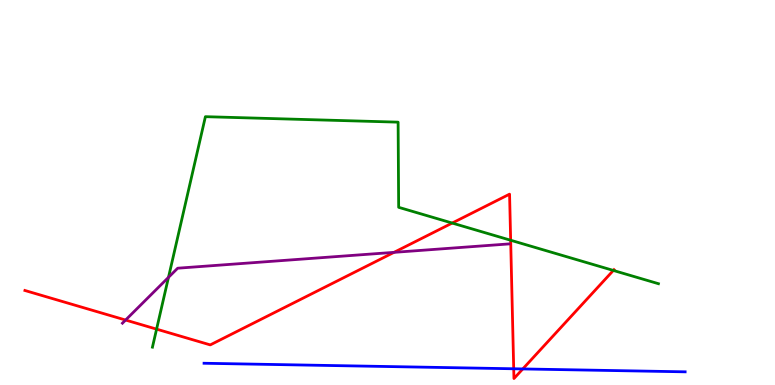[{'lines': ['blue', 'red'], 'intersections': [{'x': 6.63, 'y': 0.421}, {'x': 6.75, 'y': 0.417}]}, {'lines': ['green', 'red'], 'intersections': [{'x': 2.02, 'y': 1.45}, {'x': 5.83, 'y': 4.21}, {'x': 6.59, 'y': 3.76}, {'x': 7.91, 'y': 2.98}]}, {'lines': ['purple', 'red'], 'intersections': [{'x': 1.62, 'y': 1.69}, {'x': 5.08, 'y': 3.45}]}, {'lines': ['blue', 'green'], 'intersections': []}, {'lines': ['blue', 'purple'], 'intersections': []}, {'lines': ['green', 'purple'], 'intersections': [{'x': 2.17, 'y': 2.8}]}]